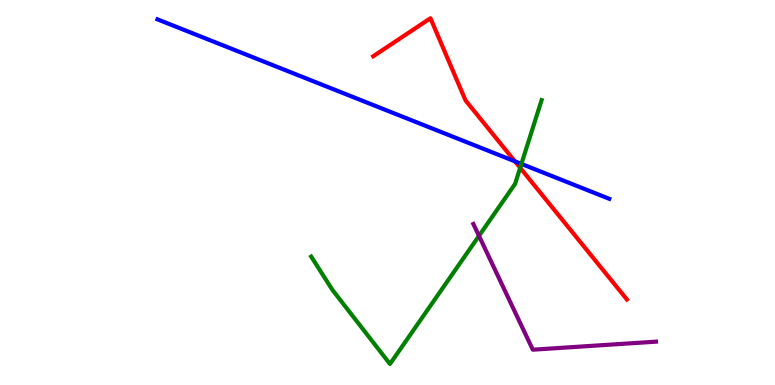[{'lines': ['blue', 'red'], 'intersections': [{'x': 6.64, 'y': 5.81}]}, {'lines': ['green', 'red'], 'intersections': [{'x': 6.71, 'y': 5.64}]}, {'lines': ['purple', 'red'], 'intersections': []}, {'lines': ['blue', 'green'], 'intersections': [{'x': 6.73, 'y': 5.74}]}, {'lines': ['blue', 'purple'], 'intersections': []}, {'lines': ['green', 'purple'], 'intersections': [{'x': 6.18, 'y': 3.87}]}]